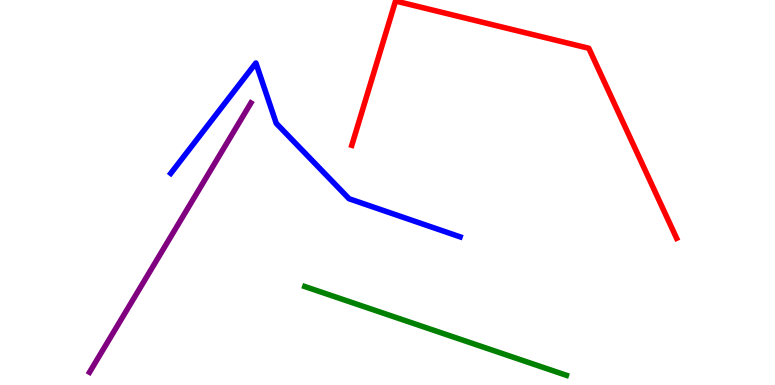[{'lines': ['blue', 'red'], 'intersections': []}, {'lines': ['green', 'red'], 'intersections': []}, {'lines': ['purple', 'red'], 'intersections': []}, {'lines': ['blue', 'green'], 'intersections': []}, {'lines': ['blue', 'purple'], 'intersections': []}, {'lines': ['green', 'purple'], 'intersections': []}]